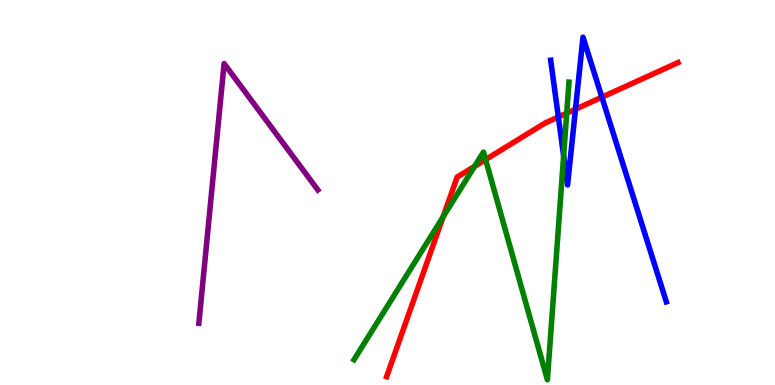[{'lines': ['blue', 'red'], 'intersections': [{'x': 7.2, 'y': 6.96}, {'x': 7.43, 'y': 7.16}, {'x': 7.77, 'y': 7.48}]}, {'lines': ['green', 'red'], 'intersections': [{'x': 5.72, 'y': 4.37}, {'x': 6.12, 'y': 5.68}, {'x': 6.27, 'y': 5.85}, {'x': 7.31, 'y': 7.06}]}, {'lines': ['purple', 'red'], 'intersections': []}, {'lines': ['blue', 'green'], 'intersections': [{'x': 7.27, 'y': 5.95}]}, {'lines': ['blue', 'purple'], 'intersections': []}, {'lines': ['green', 'purple'], 'intersections': []}]